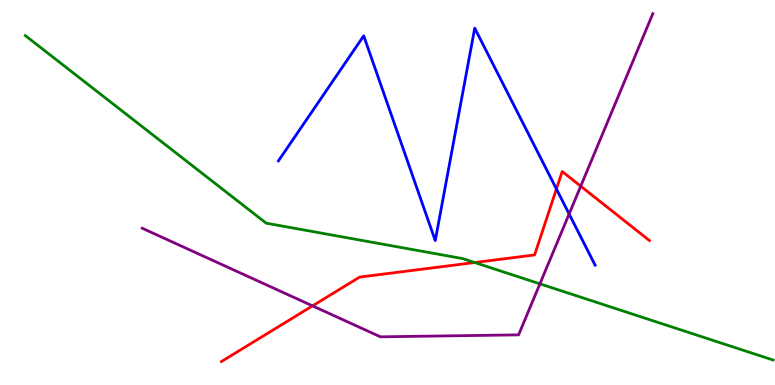[{'lines': ['blue', 'red'], 'intersections': [{'x': 7.18, 'y': 5.09}]}, {'lines': ['green', 'red'], 'intersections': [{'x': 6.12, 'y': 3.18}]}, {'lines': ['purple', 'red'], 'intersections': [{'x': 4.03, 'y': 2.06}, {'x': 7.49, 'y': 5.16}]}, {'lines': ['blue', 'green'], 'intersections': []}, {'lines': ['blue', 'purple'], 'intersections': [{'x': 7.34, 'y': 4.44}]}, {'lines': ['green', 'purple'], 'intersections': [{'x': 6.97, 'y': 2.63}]}]